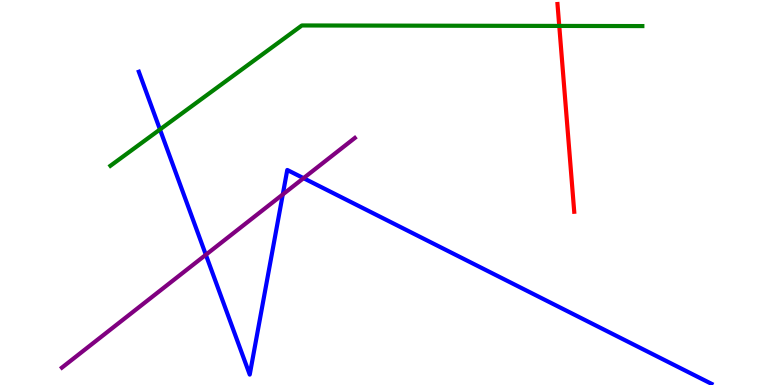[{'lines': ['blue', 'red'], 'intersections': []}, {'lines': ['green', 'red'], 'intersections': [{'x': 7.22, 'y': 9.33}]}, {'lines': ['purple', 'red'], 'intersections': []}, {'lines': ['blue', 'green'], 'intersections': [{'x': 2.06, 'y': 6.64}]}, {'lines': ['blue', 'purple'], 'intersections': [{'x': 2.66, 'y': 3.38}, {'x': 3.65, 'y': 4.95}, {'x': 3.92, 'y': 5.37}]}, {'lines': ['green', 'purple'], 'intersections': []}]